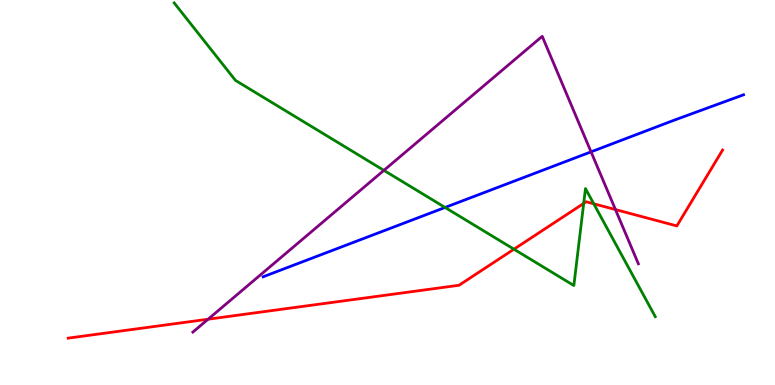[{'lines': ['blue', 'red'], 'intersections': []}, {'lines': ['green', 'red'], 'intersections': [{'x': 6.63, 'y': 3.53}, {'x': 7.53, 'y': 4.72}, {'x': 7.66, 'y': 4.71}]}, {'lines': ['purple', 'red'], 'intersections': [{'x': 2.69, 'y': 1.71}, {'x': 7.94, 'y': 4.56}]}, {'lines': ['blue', 'green'], 'intersections': [{'x': 5.74, 'y': 4.61}]}, {'lines': ['blue', 'purple'], 'intersections': [{'x': 7.63, 'y': 6.06}]}, {'lines': ['green', 'purple'], 'intersections': [{'x': 4.95, 'y': 5.57}]}]